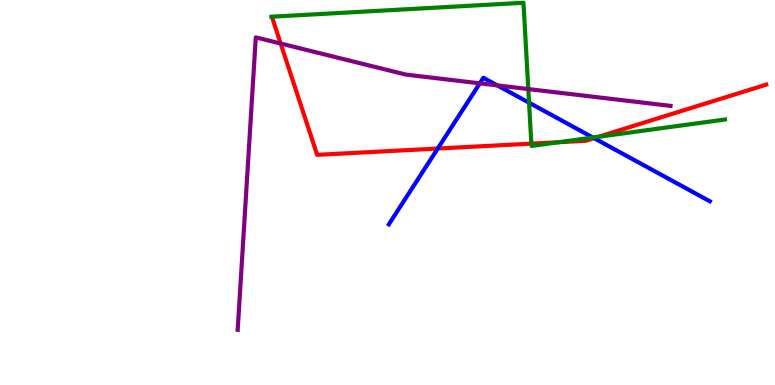[{'lines': ['blue', 'red'], 'intersections': [{'x': 5.65, 'y': 6.14}, {'x': 7.67, 'y': 6.41}]}, {'lines': ['green', 'red'], 'intersections': [{'x': 6.86, 'y': 6.27}, {'x': 7.21, 'y': 6.31}, {'x': 7.72, 'y': 6.45}]}, {'lines': ['purple', 'red'], 'intersections': [{'x': 3.62, 'y': 8.87}]}, {'lines': ['blue', 'green'], 'intersections': [{'x': 6.83, 'y': 7.33}, {'x': 7.65, 'y': 6.43}]}, {'lines': ['blue', 'purple'], 'intersections': [{'x': 6.19, 'y': 7.84}, {'x': 6.42, 'y': 7.78}]}, {'lines': ['green', 'purple'], 'intersections': [{'x': 6.82, 'y': 7.69}]}]